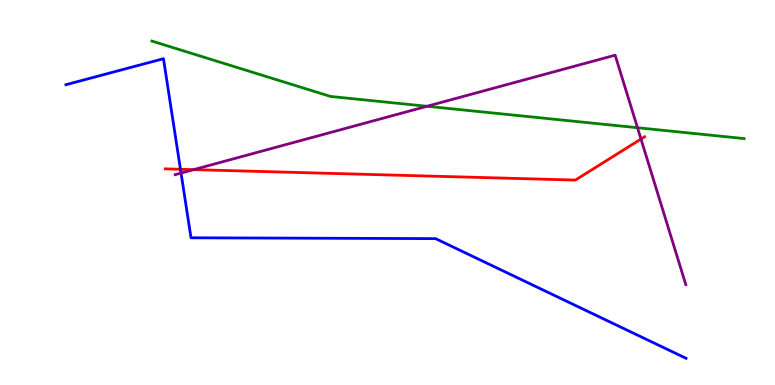[{'lines': ['blue', 'red'], 'intersections': [{'x': 2.33, 'y': 5.6}]}, {'lines': ['green', 'red'], 'intersections': []}, {'lines': ['purple', 'red'], 'intersections': [{'x': 2.5, 'y': 5.59}, {'x': 8.27, 'y': 6.39}]}, {'lines': ['blue', 'green'], 'intersections': []}, {'lines': ['blue', 'purple'], 'intersections': [{'x': 2.34, 'y': 5.5}]}, {'lines': ['green', 'purple'], 'intersections': [{'x': 5.51, 'y': 7.24}, {'x': 8.23, 'y': 6.68}]}]